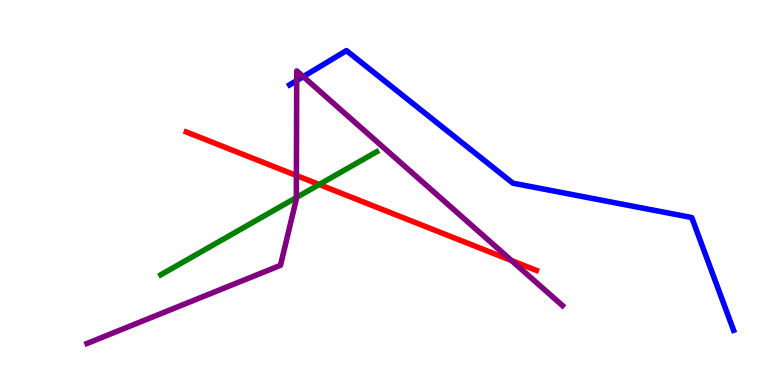[{'lines': ['blue', 'red'], 'intersections': []}, {'lines': ['green', 'red'], 'intersections': [{'x': 4.12, 'y': 5.21}]}, {'lines': ['purple', 'red'], 'intersections': [{'x': 3.82, 'y': 5.44}, {'x': 6.6, 'y': 3.23}]}, {'lines': ['blue', 'green'], 'intersections': []}, {'lines': ['blue', 'purple'], 'intersections': [{'x': 3.83, 'y': 7.91}, {'x': 3.91, 'y': 8.01}]}, {'lines': ['green', 'purple'], 'intersections': [{'x': 3.82, 'y': 4.87}]}]